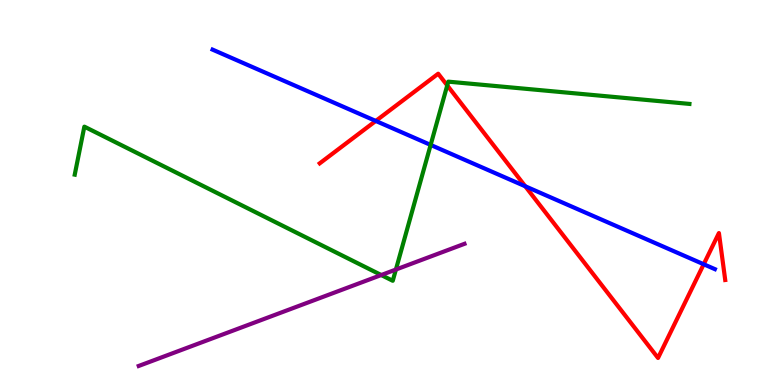[{'lines': ['blue', 'red'], 'intersections': [{'x': 4.85, 'y': 6.86}, {'x': 6.78, 'y': 5.16}, {'x': 9.08, 'y': 3.14}]}, {'lines': ['green', 'red'], 'intersections': [{'x': 5.77, 'y': 7.78}]}, {'lines': ['purple', 'red'], 'intersections': []}, {'lines': ['blue', 'green'], 'intersections': [{'x': 5.56, 'y': 6.24}]}, {'lines': ['blue', 'purple'], 'intersections': []}, {'lines': ['green', 'purple'], 'intersections': [{'x': 4.92, 'y': 2.86}, {'x': 5.11, 'y': 3.0}]}]